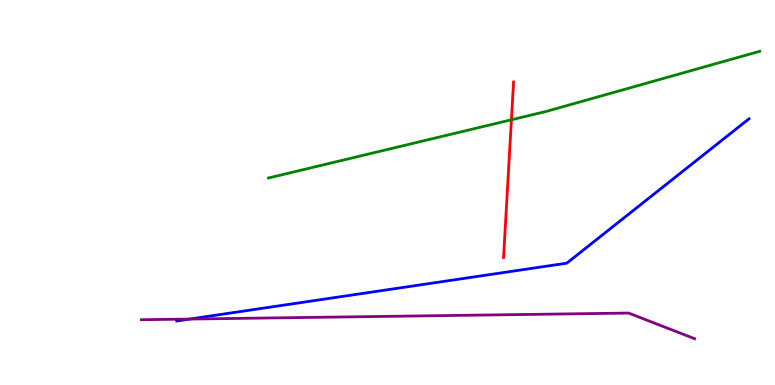[{'lines': ['blue', 'red'], 'intersections': []}, {'lines': ['green', 'red'], 'intersections': [{'x': 6.6, 'y': 6.89}]}, {'lines': ['purple', 'red'], 'intersections': []}, {'lines': ['blue', 'green'], 'intersections': []}, {'lines': ['blue', 'purple'], 'intersections': [{'x': 2.45, 'y': 1.71}]}, {'lines': ['green', 'purple'], 'intersections': []}]